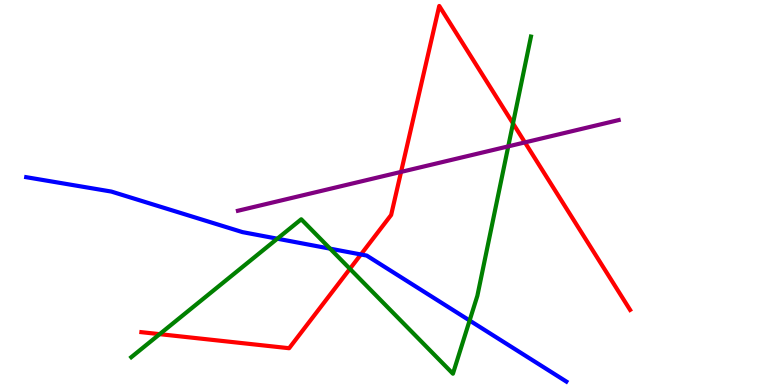[{'lines': ['blue', 'red'], 'intersections': [{'x': 4.66, 'y': 3.39}]}, {'lines': ['green', 'red'], 'intersections': [{'x': 2.06, 'y': 1.32}, {'x': 4.51, 'y': 3.02}, {'x': 6.62, 'y': 6.79}]}, {'lines': ['purple', 'red'], 'intersections': [{'x': 5.17, 'y': 5.53}, {'x': 6.77, 'y': 6.3}]}, {'lines': ['blue', 'green'], 'intersections': [{'x': 3.58, 'y': 3.8}, {'x': 4.26, 'y': 3.54}, {'x': 6.06, 'y': 1.67}]}, {'lines': ['blue', 'purple'], 'intersections': []}, {'lines': ['green', 'purple'], 'intersections': [{'x': 6.56, 'y': 6.2}]}]